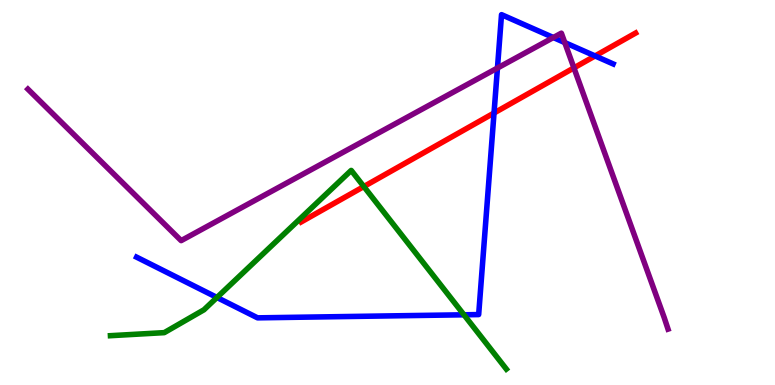[{'lines': ['blue', 'red'], 'intersections': [{'x': 6.37, 'y': 7.06}, {'x': 7.68, 'y': 8.55}]}, {'lines': ['green', 'red'], 'intersections': [{'x': 4.69, 'y': 5.15}]}, {'lines': ['purple', 'red'], 'intersections': [{'x': 7.41, 'y': 8.24}]}, {'lines': ['blue', 'green'], 'intersections': [{'x': 2.8, 'y': 2.27}, {'x': 5.99, 'y': 1.82}]}, {'lines': ['blue', 'purple'], 'intersections': [{'x': 6.42, 'y': 8.23}, {'x': 7.14, 'y': 9.03}, {'x': 7.29, 'y': 8.89}]}, {'lines': ['green', 'purple'], 'intersections': []}]